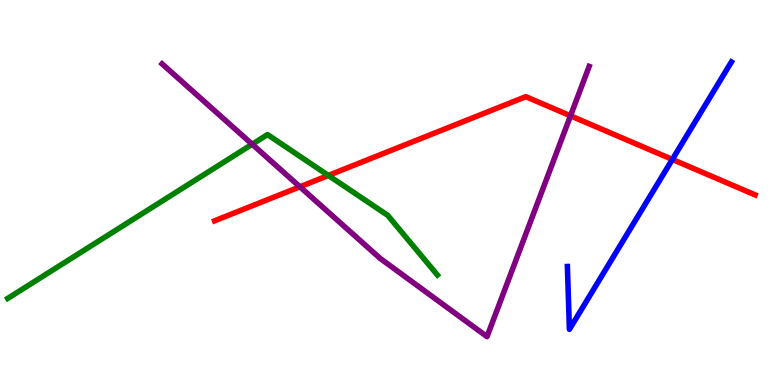[{'lines': ['blue', 'red'], 'intersections': [{'x': 8.68, 'y': 5.86}]}, {'lines': ['green', 'red'], 'intersections': [{'x': 4.24, 'y': 5.44}]}, {'lines': ['purple', 'red'], 'intersections': [{'x': 3.87, 'y': 5.15}, {'x': 7.36, 'y': 6.99}]}, {'lines': ['blue', 'green'], 'intersections': []}, {'lines': ['blue', 'purple'], 'intersections': []}, {'lines': ['green', 'purple'], 'intersections': [{'x': 3.25, 'y': 6.25}]}]